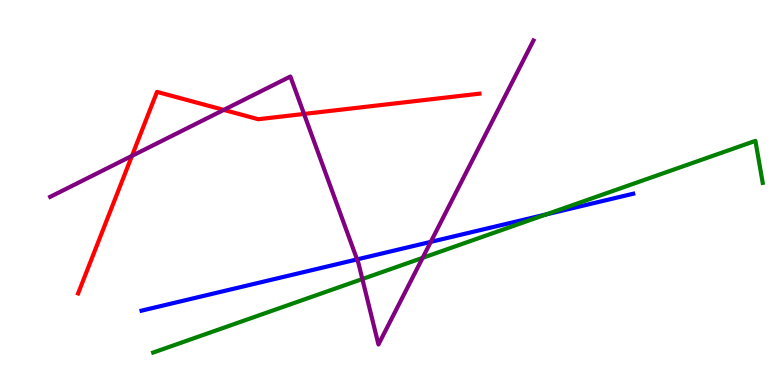[{'lines': ['blue', 'red'], 'intersections': []}, {'lines': ['green', 'red'], 'intersections': []}, {'lines': ['purple', 'red'], 'intersections': [{'x': 1.7, 'y': 5.95}, {'x': 2.89, 'y': 7.15}, {'x': 3.92, 'y': 7.04}]}, {'lines': ['blue', 'green'], 'intersections': [{'x': 7.05, 'y': 4.43}]}, {'lines': ['blue', 'purple'], 'intersections': [{'x': 4.61, 'y': 3.26}, {'x': 5.56, 'y': 3.72}]}, {'lines': ['green', 'purple'], 'intersections': [{'x': 4.68, 'y': 2.75}, {'x': 5.45, 'y': 3.3}]}]